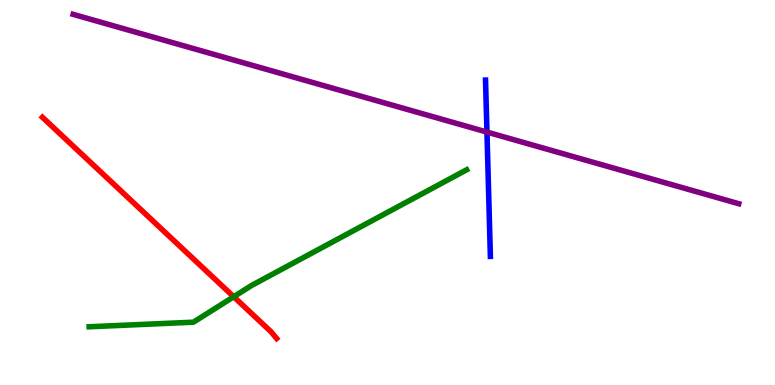[{'lines': ['blue', 'red'], 'intersections': []}, {'lines': ['green', 'red'], 'intersections': [{'x': 3.02, 'y': 2.29}]}, {'lines': ['purple', 'red'], 'intersections': []}, {'lines': ['blue', 'green'], 'intersections': []}, {'lines': ['blue', 'purple'], 'intersections': [{'x': 6.28, 'y': 6.57}]}, {'lines': ['green', 'purple'], 'intersections': []}]